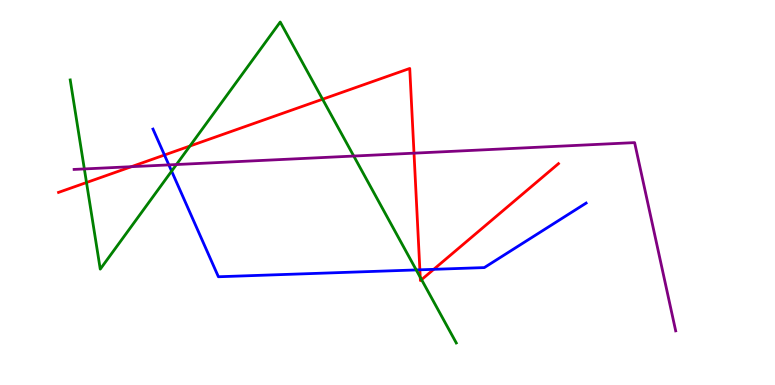[{'lines': ['blue', 'red'], 'intersections': [{'x': 2.12, 'y': 5.97}, {'x': 5.42, 'y': 2.99}, {'x': 5.6, 'y': 3.0}]}, {'lines': ['green', 'red'], 'intersections': [{'x': 1.12, 'y': 5.26}, {'x': 2.45, 'y': 6.21}, {'x': 4.16, 'y': 7.42}, {'x': 5.42, 'y': 2.8}, {'x': 5.44, 'y': 2.74}]}, {'lines': ['purple', 'red'], 'intersections': [{'x': 1.7, 'y': 5.67}, {'x': 5.34, 'y': 6.02}]}, {'lines': ['blue', 'green'], 'intersections': [{'x': 2.21, 'y': 5.55}, {'x': 5.37, 'y': 2.99}]}, {'lines': ['blue', 'purple'], 'intersections': [{'x': 2.18, 'y': 5.72}]}, {'lines': ['green', 'purple'], 'intersections': [{'x': 1.09, 'y': 5.61}, {'x': 2.28, 'y': 5.73}, {'x': 4.56, 'y': 5.95}]}]